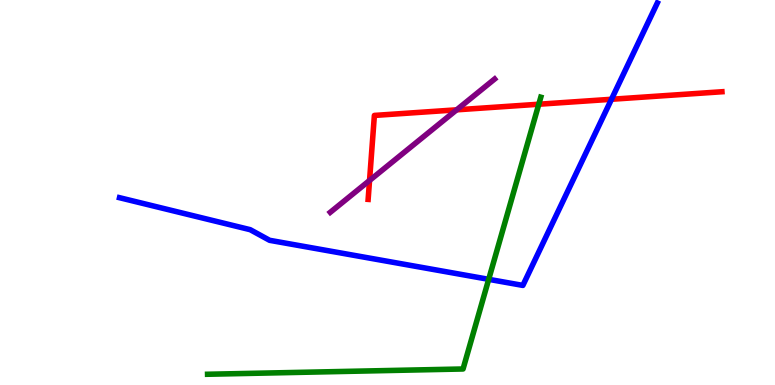[{'lines': ['blue', 'red'], 'intersections': [{'x': 7.89, 'y': 7.42}]}, {'lines': ['green', 'red'], 'intersections': [{'x': 6.95, 'y': 7.29}]}, {'lines': ['purple', 'red'], 'intersections': [{'x': 4.77, 'y': 5.31}, {'x': 5.89, 'y': 7.15}]}, {'lines': ['blue', 'green'], 'intersections': [{'x': 6.31, 'y': 2.74}]}, {'lines': ['blue', 'purple'], 'intersections': []}, {'lines': ['green', 'purple'], 'intersections': []}]